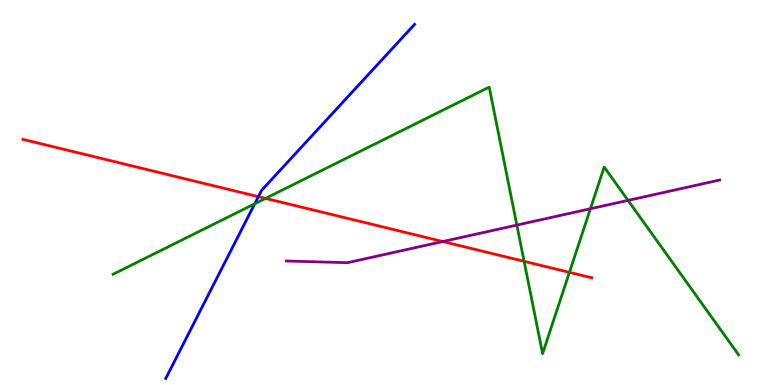[{'lines': ['blue', 'red'], 'intersections': [{'x': 3.33, 'y': 4.89}]}, {'lines': ['green', 'red'], 'intersections': [{'x': 3.43, 'y': 4.85}, {'x': 6.76, 'y': 3.21}, {'x': 7.35, 'y': 2.93}]}, {'lines': ['purple', 'red'], 'intersections': [{'x': 5.71, 'y': 3.73}]}, {'lines': ['blue', 'green'], 'intersections': [{'x': 3.29, 'y': 4.71}]}, {'lines': ['blue', 'purple'], 'intersections': []}, {'lines': ['green', 'purple'], 'intersections': [{'x': 6.67, 'y': 4.15}, {'x': 7.62, 'y': 4.58}, {'x': 8.1, 'y': 4.79}]}]